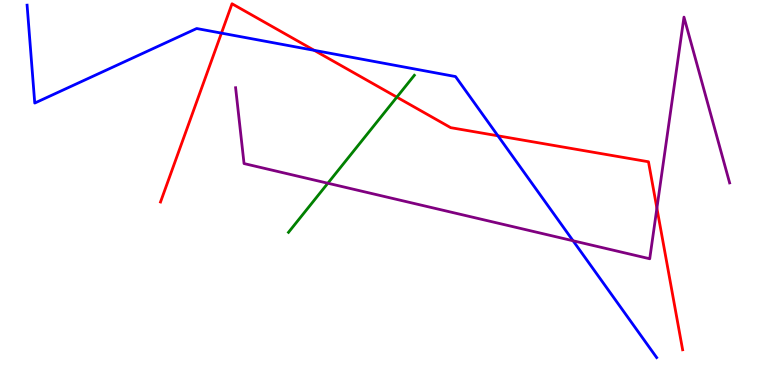[{'lines': ['blue', 'red'], 'intersections': [{'x': 2.86, 'y': 9.14}, {'x': 4.05, 'y': 8.69}, {'x': 6.42, 'y': 6.47}]}, {'lines': ['green', 'red'], 'intersections': [{'x': 5.12, 'y': 7.48}]}, {'lines': ['purple', 'red'], 'intersections': [{'x': 8.48, 'y': 4.59}]}, {'lines': ['blue', 'green'], 'intersections': []}, {'lines': ['blue', 'purple'], 'intersections': [{'x': 7.39, 'y': 3.75}]}, {'lines': ['green', 'purple'], 'intersections': [{'x': 4.23, 'y': 5.24}]}]